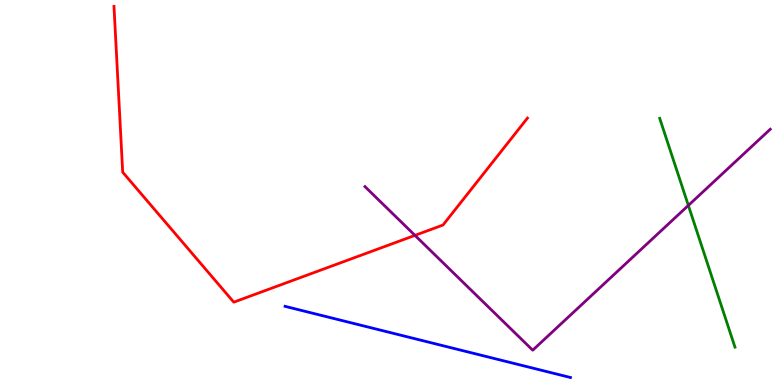[{'lines': ['blue', 'red'], 'intersections': []}, {'lines': ['green', 'red'], 'intersections': []}, {'lines': ['purple', 'red'], 'intersections': [{'x': 5.35, 'y': 3.89}]}, {'lines': ['blue', 'green'], 'intersections': []}, {'lines': ['blue', 'purple'], 'intersections': []}, {'lines': ['green', 'purple'], 'intersections': [{'x': 8.88, 'y': 4.66}]}]